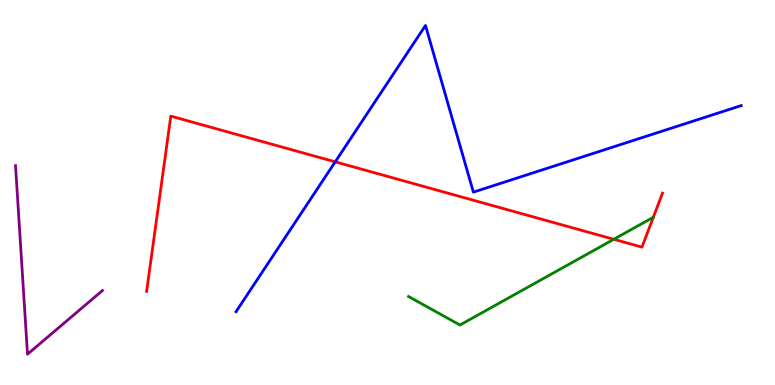[{'lines': ['blue', 'red'], 'intersections': [{'x': 4.33, 'y': 5.8}]}, {'lines': ['green', 'red'], 'intersections': [{'x': 7.92, 'y': 3.78}]}, {'lines': ['purple', 'red'], 'intersections': []}, {'lines': ['blue', 'green'], 'intersections': []}, {'lines': ['blue', 'purple'], 'intersections': []}, {'lines': ['green', 'purple'], 'intersections': []}]